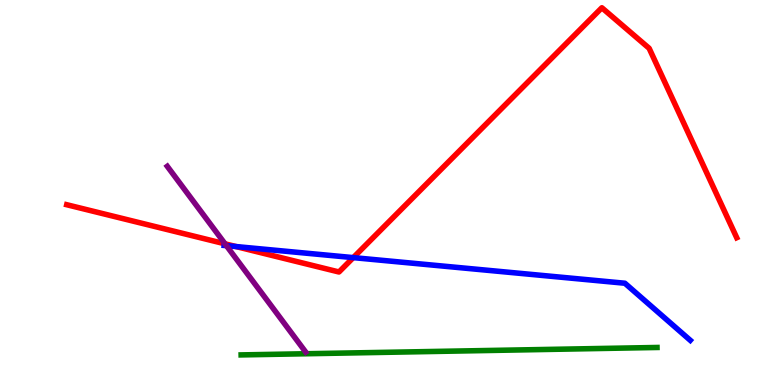[{'lines': ['blue', 'red'], 'intersections': [{'x': 3.05, 'y': 3.6}, {'x': 4.56, 'y': 3.31}]}, {'lines': ['green', 'red'], 'intersections': []}, {'lines': ['purple', 'red'], 'intersections': [{'x': 2.9, 'y': 3.67}]}, {'lines': ['blue', 'green'], 'intersections': []}, {'lines': ['blue', 'purple'], 'intersections': [{'x': 2.92, 'y': 3.62}]}, {'lines': ['green', 'purple'], 'intersections': []}]